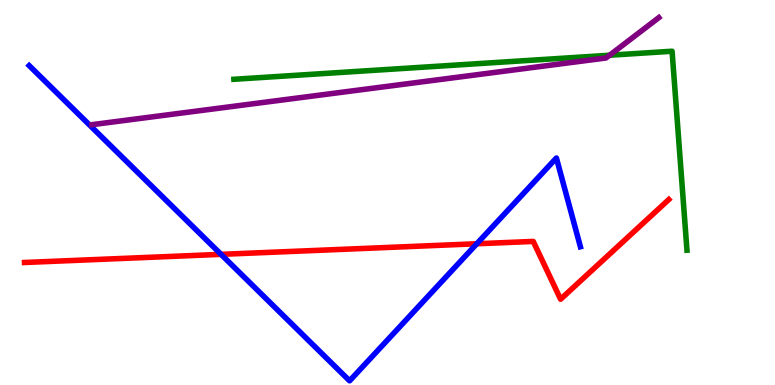[{'lines': ['blue', 'red'], 'intersections': [{'x': 2.85, 'y': 3.39}, {'x': 6.15, 'y': 3.67}]}, {'lines': ['green', 'red'], 'intersections': []}, {'lines': ['purple', 'red'], 'intersections': []}, {'lines': ['blue', 'green'], 'intersections': []}, {'lines': ['blue', 'purple'], 'intersections': []}, {'lines': ['green', 'purple'], 'intersections': [{'x': 7.87, 'y': 8.57}]}]